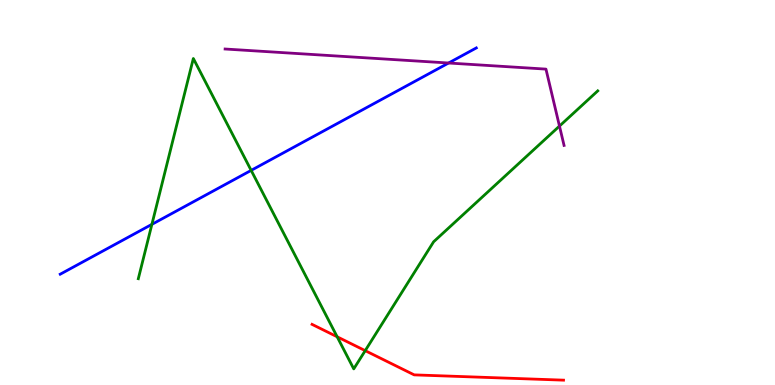[{'lines': ['blue', 'red'], 'intersections': []}, {'lines': ['green', 'red'], 'intersections': [{'x': 4.35, 'y': 1.25}, {'x': 4.71, 'y': 0.892}]}, {'lines': ['purple', 'red'], 'intersections': []}, {'lines': ['blue', 'green'], 'intersections': [{'x': 1.96, 'y': 4.17}, {'x': 3.24, 'y': 5.57}]}, {'lines': ['blue', 'purple'], 'intersections': [{'x': 5.79, 'y': 8.36}]}, {'lines': ['green', 'purple'], 'intersections': [{'x': 7.22, 'y': 6.73}]}]